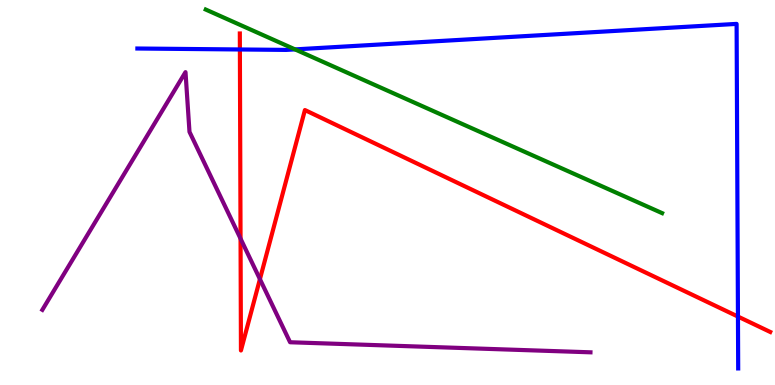[{'lines': ['blue', 'red'], 'intersections': [{'x': 3.1, 'y': 8.72}, {'x': 9.52, 'y': 1.78}]}, {'lines': ['green', 'red'], 'intersections': []}, {'lines': ['purple', 'red'], 'intersections': [{'x': 3.1, 'y': 3.8}, {'x': 3.35, 'y': 2.75}]}, {'lines': ['blue', 'green'], 'intersections': [{'x': 3.81, 'y': 8.72}]}, {'lines': ['blue', 'purple'], 'intersections': []}, {'lines': ['green', 'purple'], 'intersections': []}]